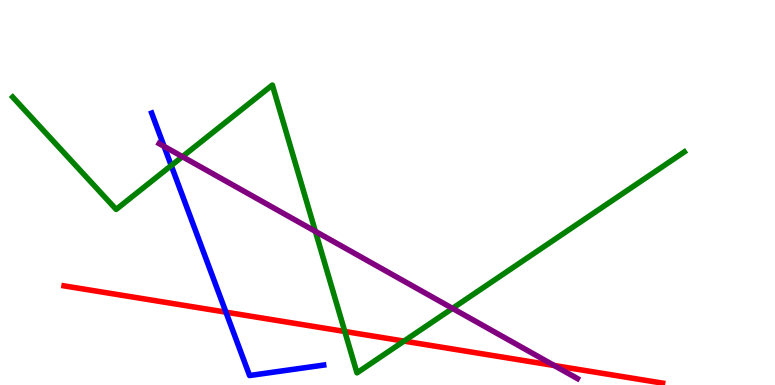[{'lines': ['blue', 'red'], 'intersections': [{'x': 2.92, 'y': 1.89}]}, {'lines': ['green', 'red'], 'intersections': [{'x': 4.45, 'y': 1.39}, {'x': 5.21, 'y': 1.14}]}, {'lines': ['purple', 'red'], 'intersections': [{'x': 7.15, 'y': 0.506}]}, {'lines': ['blue', 'green'], 'intersections': [{'x': 2.21, 'y': 5.7}]}, {'lines': ['blue', 'purple'], 'intersections': [{'x': 2.12, 'y': 6.2}]}, {'lines': ['green', 'purple'], 'intersections': [{'x': 2.35, 'y': 5.93}, {'x': 4.07, 'y': 3.99}, {'x': 5.84, 'y': 1.99}]}]